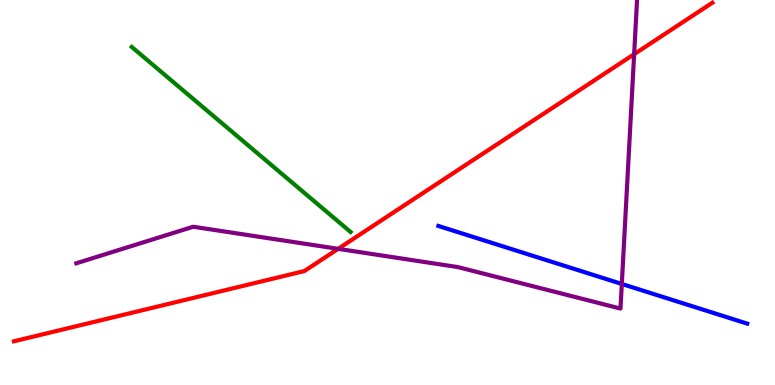[{'lines': ['blue', 'red'], 'intersections': []}, {'lines': ['green', 'red'], 'intersections': []}, {'lines': ['purple', 'red'], 'intersections': [{'x': 4.36, 'y': 3.54}, {'x': 8.18, 'y': 8.59}]}, {'lines': ['blue', 'green'], 'intersections': []}, {'lines': ['blue', 'purple'], 'intersections': [{'x': 8.02, 'y': 2.62}]}, {'lines': ['green', 'purple'], 'intersections': []}]